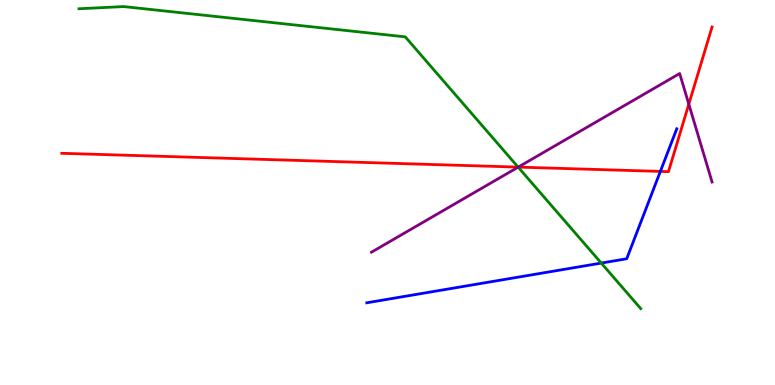[{'lines': ['blue', 'red'], 'intersections': [{'x': 8.52, 'y': 5.55}]}, {'lines': ['green', 'red'], 'intersections': [{'x': 6.69, 'y': 5.66}]}, {'lines': ['purple', 'red'], 'intersections': [{'x': 6.69, 'y': 5.66}, {'x': 8.89, 'y': 7.29}]}, {'lines': ['blue', 'green'], 'intersections': [{'x': 7.76, 'y': 3.17}]}, {'lines': ['blue', 'purple'], 'intersections': []}, {'lines': ['green', 'purple'], 'intersections': [{'x': 6.69, 'y': 5.66}]}]